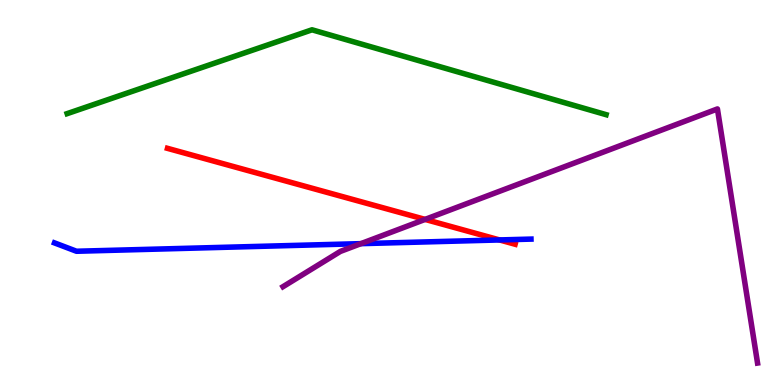[{'lines': ['blue', 'red'], 'intersections': [{'x': 6.45, 'y': 3.77}]}, {'lines': ['green', 'red'], 'intersections': []}, {'lines': ['purple', 'red'], 'intersections': [{'x': 5.49, 'y': 4.3}]}, {'lines': ['blue', 'green'], 'intersections': []}, {'lines': ['blue', 'purple'], 'intersections': [{'x': 4.66, 'y': 3.67}]}, {'lines': ['green', 'purple'], 'intersections': []}]